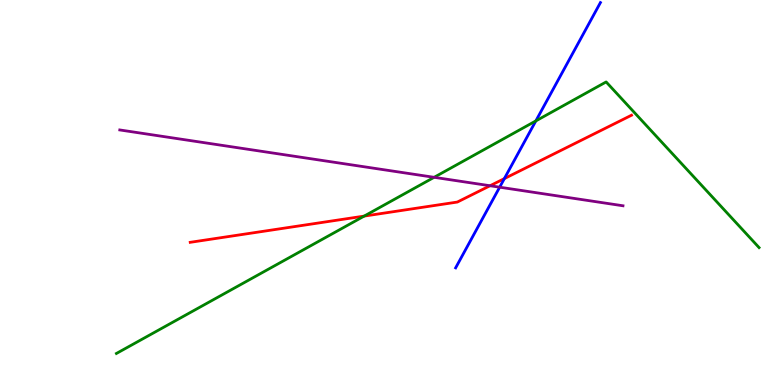[{'lines': ['blue', 'red'], 'intersections': [{'x': 6.51, 'y': 5.36}]}, {'lines': ['green', 'red'], 'intersections': [{'x': 4.7, 'y': 4.39}]}, {'lines': ['purple', 'red'], 'intersections': [{'x': 6.32, 'y': 5.18}]}, {'lines': ['blue', 'green'], 'intersections': [{'x': 6.91, 'y': 6.86}]}, {'lines': ['blue', 'purple'], 'intersections': [{'x': 6.45, 'y': 5.14}]}, {'lines': ['green', 'purple'], 'intersections': [{'x': 5.6, 'y': 5.39}]}]